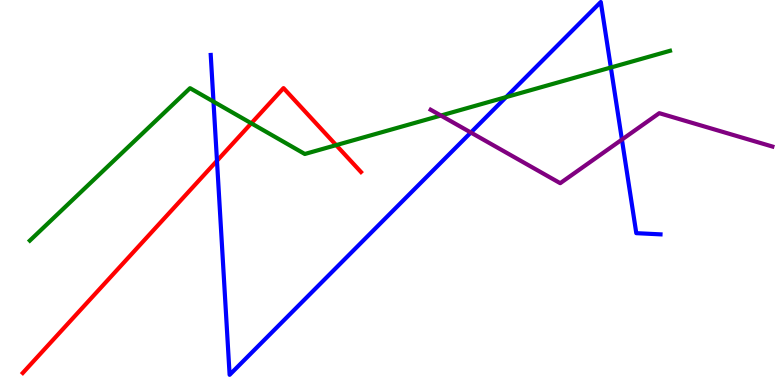[{'lines': ['blue', 'red'], 'intersections': [{'x': 2.8, 'y': 5.82}]}, {'lines': ['green', 'red'], 'intersections': [{'x': 3.24, 'y': 6.8}, {'x': 4.34, 'y': 6.23}]}, {'lines': ['purple', 'red'], 'intersections': []}, {'lines': ['blue', 'green'], 'intersections': [{'x': 2.75, 'y': 7.36}, {'x': 6.53, 'y': 7.48}, {'x': 7.88, 'y': 8.25}]}, {'lines': ['blue', 'purple'], 'intersections': [{'x': 6.08, 'y': 6.56}, {'x': 8.02, 'y': 6.37}]}, {'lines': ['green', 'purple'], 'intersections': [{'x': 5.69, 'y': 7.0}]}]